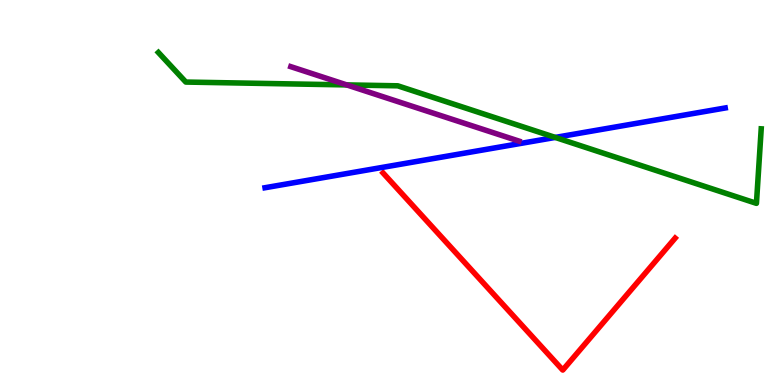[{'lines': ['blue', 'red'], 'intersections': []}, {'lines': ['green', 'red'], 'intersections': []}, {'lines': ['purple', 'red'], 'intersections': []}, {'lines': ['blue', 'green'], 'intersections': [{'x': 7.16, 'y': 6.43}]}, {'lines': ['blue', 'purple'], 'intersections': []}, {'lines': ['green', 'purple'], 'intersections': [{'x': 4.47, 'y': 7.79}]}]